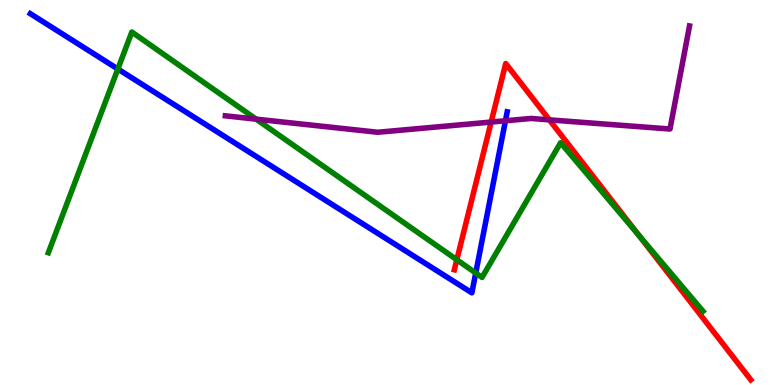[{'lines': ['blue', 'red'], 'intersections': []}, {'lines': ['green', 'red'], 'intersections': [{'x': 5.89, 'y': 3.25}, {'x': 8.24, 'y': 3.89}]}, {'lines': ['purple', 'red'], 'intersections': [{'x': 6.34, 'y': 6.83}, {'x': 7.09, 'y': 6.89}]}, {'lines': ['blue', 'green'], 'intersections': [{'x': 1.52, 'y': 8.21}, {'x': 6.14, 'y': 2.91}]}, {'lines': ['blue', 'purple'], 'intersections': [{'x': 6.52, 'y': 6.86}]}, {'lines': ['green', 'purple'], 'intersections': [{'x': 3.31, 'y': 6.91}]}]